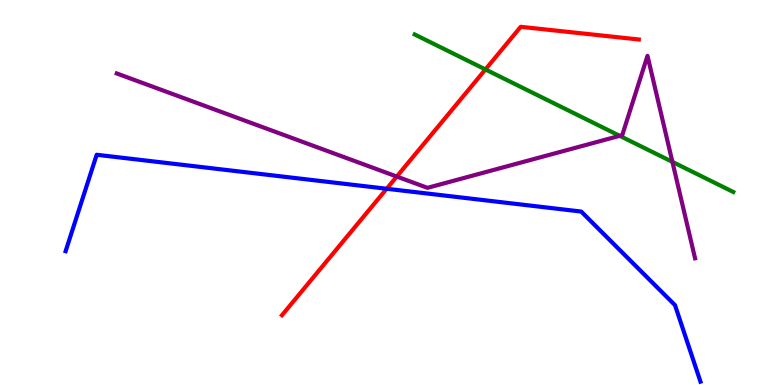[{'lines': ['blue', 'red'], 'intersections': [{'x': 4.99, 'y': 5.1}]}, {'lines': ['green', 'red'], 'intersections': [{'x': 6.26, 'y': 8.2}]}, {'lines': ['purple', 'red'], 'intersections': [{'x': 5.12, 'y': 5.41}]}, {'lines': ['blue', 'green'], 'intersections': []}, {'lines': ['blue', 'purple'], 'intersections': []}, {'lines': ['green', 'purple'], 'intersections': [{'x': 8.0, 'y': 6.47}, {'x': 8.68, 'y': 5.8}]}]